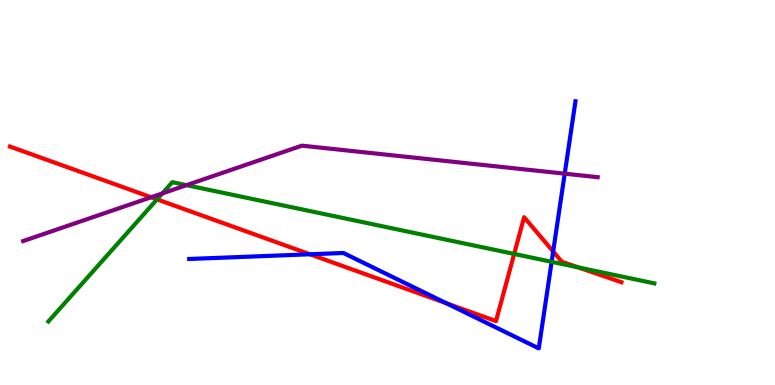[{'lines': ['blue', 'red'], 'intersections': [{'x': 4.0, 'y': 3.4}, {'x': 5.76, 'y': 2.12}, {'x': 7.14, 'y': 3.47}]}, {'lines': ['green', 'red'], 'intersections': [{'x': 2.03, 'y': 4.82}, {'x': 6.63, 'y': 3.4}, {'x': 7.46, 'y': 3.05}]}, {'lines': ['purple', 'red'], 'intersections': [{'x': 1.95, 'y': 4.88}]}, {'lines': ['blue', 'green'], 'intersections': [{'x': 7.12, 'y': 3.2}]}, {'lines': ['blue', 'purple'], 'intersections': [{'x': 7.29, 'y': 5.49}]}, {'lines': ['green', 'purple'], 'intersections': [{'x': 2.09, 'y': 4.98}, {'x': 2.41, 'y': 5.19}]}]